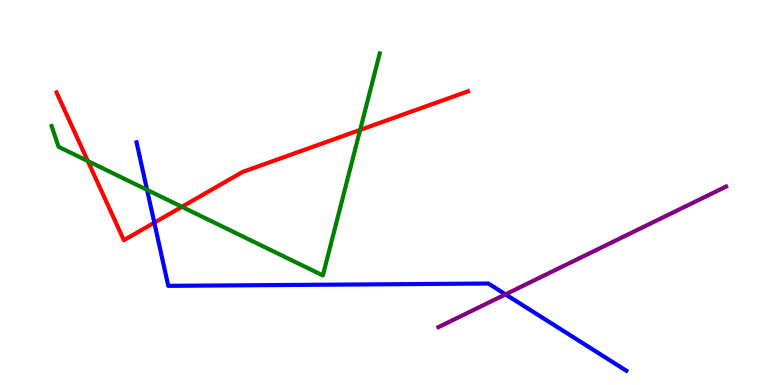[{'lines': ['blue', 'red'], 'intersections': [{'x': 1.99, 'y': 4.22}]}, {'lines': ['green', 'red'], 'intersections': [{'x': 1.13, 'y': 5.82}, {'x': 2.35, 'y': 4.63}, {'x': 4.65, 'y': 6.63}]}, {'lines': ['purple', 'red'], 'intersections': []}, {'lines': ['blue', 'green'], 'intersections': [{'x': 1.9, 'y': 5.07}]}, {'lines': ['blue', 'purple'], 'intersections': [{'x': 6.52, 'y': 2.35}]}, {'lines': ['green', 'purple'], 'intersections': []}]